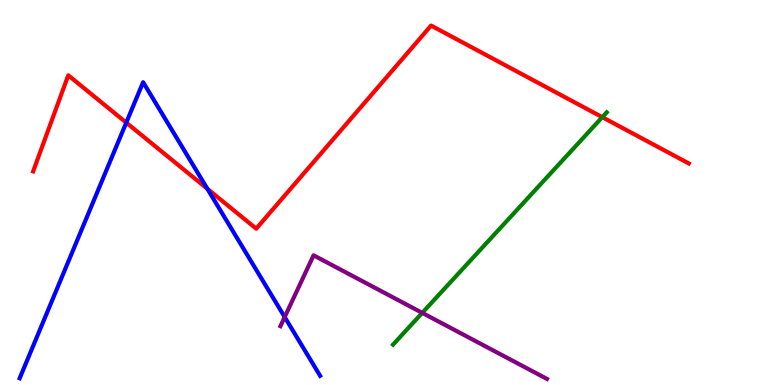[{'lines': ['blue', 'red'], 'intersections': [{'x': 1.63, 'y': 6.81}, {'x': 2.68, 'y': 5.1}]}, {'lines': ['green', 'red'], 'intersections': [{'x': 7.77, 'y': 6.96}]}, {'lines': ['purple', 'red'], 'intersections': []}, {'lines': ['blue', 'green'], 'intersections': []}, {'lines': ['blue', 'purple'], 'intersections': [{'x': 3.67, 'y': 1.77}]}, {'lines': ['green', 'purple'], 'intersections': [{'x': 5.45, 'y': 1.87}]}]